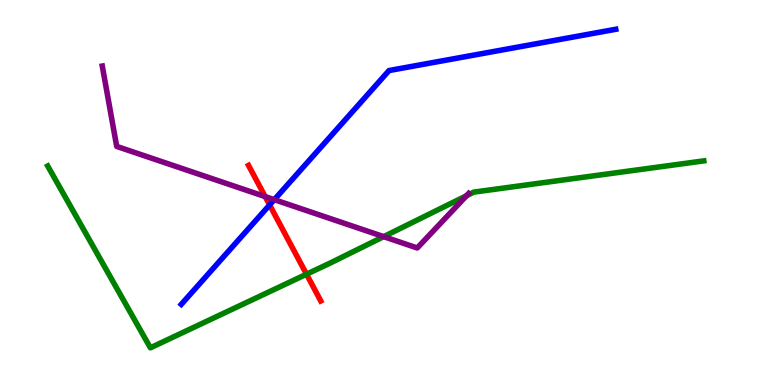[{'lines': ['blue', 'red'], 'intersections': [{'x': 3.48, 'y': 4.68}]}, {'lines': ['green', 'red'], 'intersections': [{'x': 3.96, 'y': 2.88}]}, {'lines': ['purple', 'red'], 'intersections': [{'x': 3.42, 'y': 4.89}]}, {'lines': ['blue', 'green'], 'intersections': []}, {'lines': ['blue', 'purple'], 'intersections': [{'x': 3.54, 'y': 4.81}]}, {'lines': ['green', 'purple'], 'intersections': [{'x': 4.95, 'y': 3.85}, {'x': 6.02, 'y': 4.92}]}]